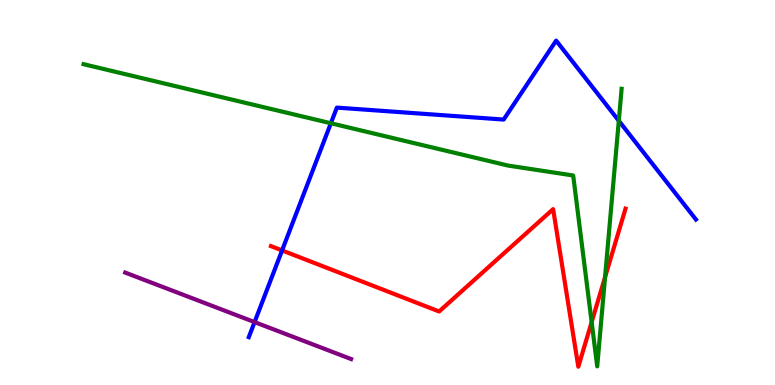[{'lines': ['blue', 'red'], 'intersections': [{'x': 3.64, 'y': 3.5}]}, {'lines': ['green', 'red'], 'intersections': [{'x': 7.63, 'y': 1.63}, {'x': 7.81, 'y': 2.8}]}, {'lines': ['purple', 'red'], 'intersections': []}, {'lines': ['blue', 'green'], 'intersections': [{'x': 4.27, 'y': 6.8}, {'x': 7.98, 'y': 6.86}]}, {'lines': ['blue', 'purple'], 'intersections': [{'x': 3.28, 'y': 1.63}]}, {'lines': ['green', 'purple'], 'intersections': []}]